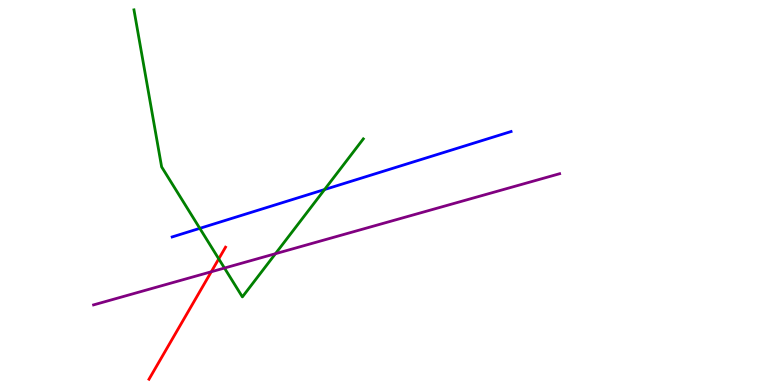[{'lines': ['blue', 'red'], 'intersections': []}, {'lines': ['green', 'red'], 'intersections': [{'x': 2.82, 'y': 3.28}]}, {'lines': ['purple', 'red'], 'intersections': [{'x': 2.73, 'y': 2.94}]}, {'lines': ['blue', 'green'], 'intersections': [{'x': 2.58, 'y': 4.07}, {'x': 4.19, 'y': 5.08}]}, {'lines': ['blue', 'purple'], 'intersections': []}, {'lines': ['green', 'purple'], 'intersections': [{'x': 2.9, 'y': 3.04}, {'x': 3.55, 'y': 3.41}]}]